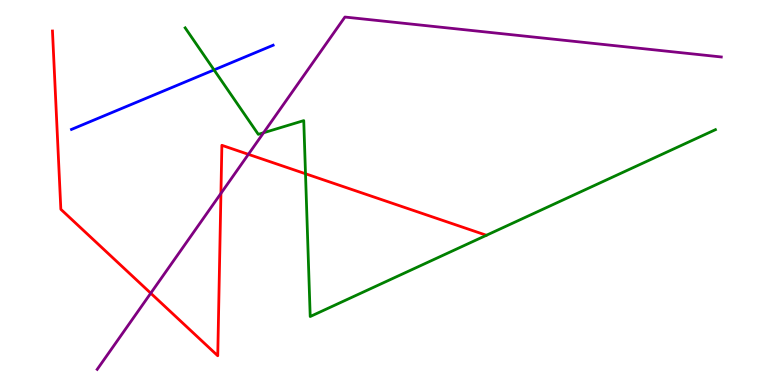[{'lines': ['blue', 'red'], 'intersections': []}, {'lines': ['green', 'red'], 'intersections': [{'x': 3.94, 'y': 5.49}]}, {'lines': ['purple', 'red'], 'intersections': [{'x': 1.95, 'y': 2.38}, {'x': 2.85, 'y': 4.98}, {'x': 3.21, 'y': 5.99}]}, {'lines': ['blue', 'green'], 'intersections': [{'x': 2.76, 'y': 8.18}]}, {'lines': ['blue', 'purple'], 'intersections': []}, {'lines': ['green', 'purple'], 'intersections': [{'x': 3.4, 'y': 6.55}]}]